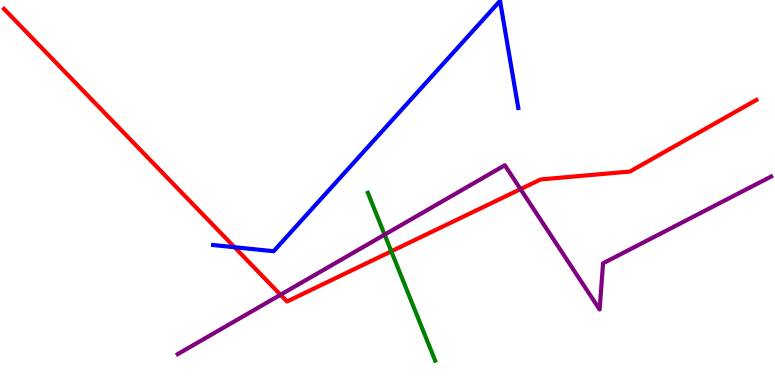[{'lines': ['blue', 'red'], 'intersections': [{'x': 3.03, 'y': 3.58}]}, {'lines': ['green', 'red'], 'intersections': [{'x': 5.05, 'y': 3.47}]}, {'lines': ['purple', 'red'], 'intersections': [{'x': 3.62, 'y': 2.34}, {'x': 6.72, 'y': 5.09}]}, {'lines': ['blue', 'green'], 'intersections': []}, {'lines': ['blue', 'purple'], 'intersections': []}, {'lines': ['green', 'purple'], 'intersections': [{'x': 4.96, 'y': 3.9}]}]